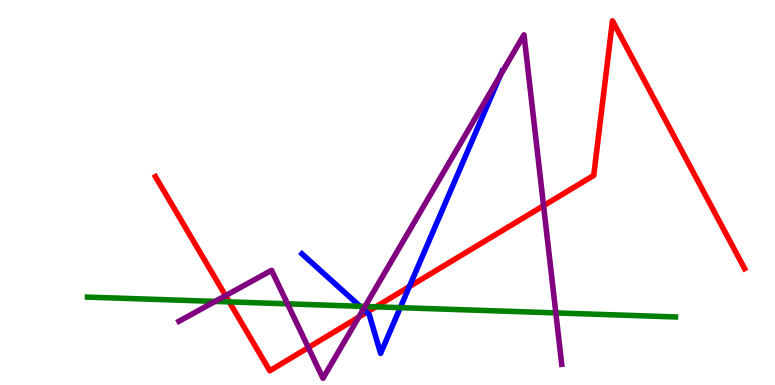[{'lines': ['blue', 'red'], 'intersections': [{'x': 4.73, 'y': 1.89}, {'x': 5.28, 'y': 2.55}]}, {'lines': ['green', 'red'], 'intersections': [{'x': 2.96, 'y': 2.16}, {'x': 4.85, 'y': 2.03}]}, {'lines': ['purple', 'red'], 'intersections': [{'x': 2.91, 'y': 2.32}, {'x': 3.98, 'y': 0.973}, {'x': 4.63, 'y': 1.76}, {'x': 7.01, 'y': 4.66}]}, {'lines': ['blue', 'green'], 'intersections': [{'x': 4.65, 'y': 2.04}, {'x': 5.17, 'y': 2.01}]}, {'lines': ['blue', 'purple'], 'intersections': [{'x': 4.69, 'y': 1.97}, {'x': 6.45, 'y': 8.04}]}, {'lines': ['green', 'purple'], 'intersections': [{'x': 2.78, 'y': 2.17}, {'x': 3.71, 'y': 2.11}, {'x': 4.71, 'y': 2.04}, {'x': 7.17, 'y': 1.87}]}]